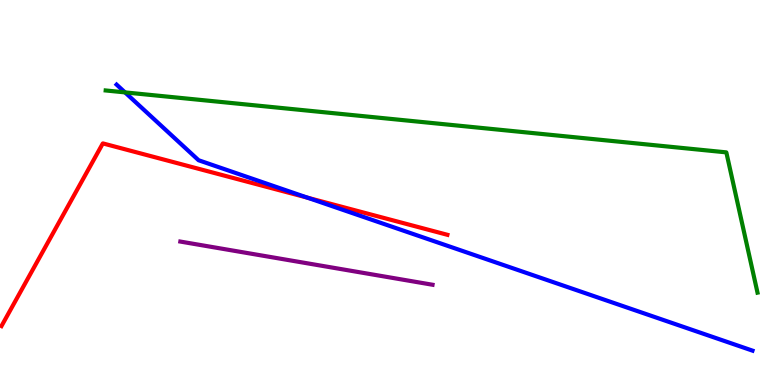[{'lines': ['blue', 'red'], 'intersections': [{'x': 3.97, 'y': 4.86}]}, {'lines': ['green', 'red'], 'intersections': []}, {'lines': ['purple', 'red'], 'intersections': []}, {'lines': ['blue', 'green'], 'intersections': [{'x': 1.61, 'y': 7.6}]}, {'lines': ['blue', 'purple'], 'intersections': []}, {'lines': ['green', 'purple'], 'intersections': []}]